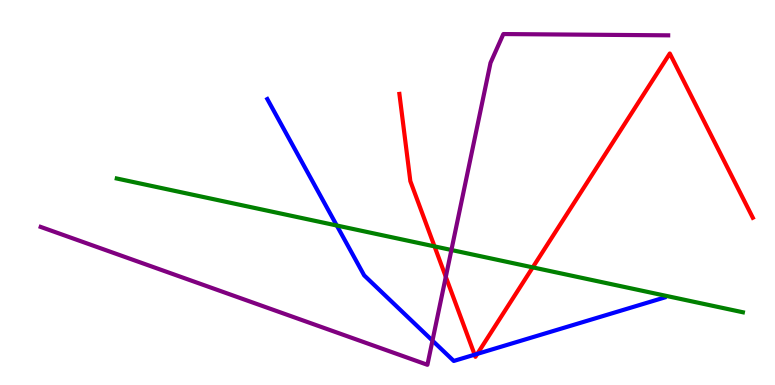[{'lines': ['blue', 'red'], 'intersections': [{'x': 6.12, 'y': 0.788}, {'x': 6.16, 'y': 0.809}]}, {'lines': ['green', 'red'], 'intersections': [{'x': 5.61, 'y': 3.6}, {'x': 6.87, 'y': 3.06}]}, {'lines': ['purple', 'red'], 'intersections': [{'x': 5.75, 'y': 2.81}]}, {'lines': ['blue', 'green'], 'intersections': [{'x': 4.35, 'y': 4.14}]}, {'lines': ['blue', 'purple'], 'intersections': [{'x': 5.58, 'y': 1.15}]}, {'lines': ['green', 'purple'], 'intersections': [{'x': 5.82, 'y': 3.51}]}]